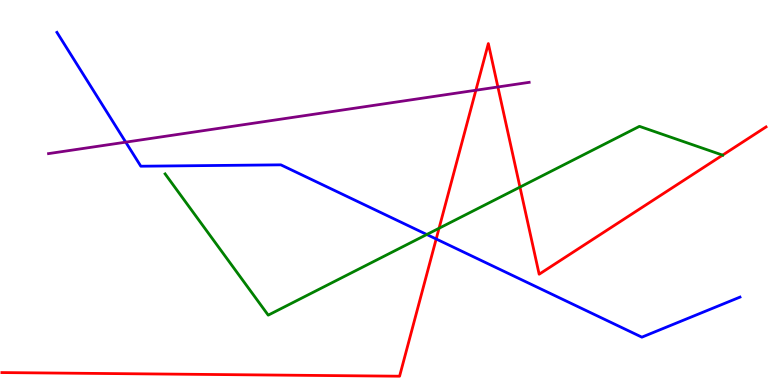[{'lines': ['blue', 'red'], 'intersections': [{'x': 5.63, 'y': 3.79}]}, {'lines': ['green', 'red'], 'intersections': [{'x': 5.67, 'y': 4.07}, {'x': 6.71, 'y': 5.14}, {'x': 9.32, 'y': 5.97}]}, {'lines': ['purple', 'red'], 'intersections': [{'x': 6.14, 'y': 7.66}, {'x': 6.42, 'y': 7.74}]}, {'lines': ['blue', 'green'], 'intersections': [{'x': 5.51, 'y': 3.91}]}, {'lines': ['blue', 'purple'], 'intersections': [{'x': 1.62, 'y': 6.31}]}, {'lines': ['green', 'purple'], 'intersections': []}]